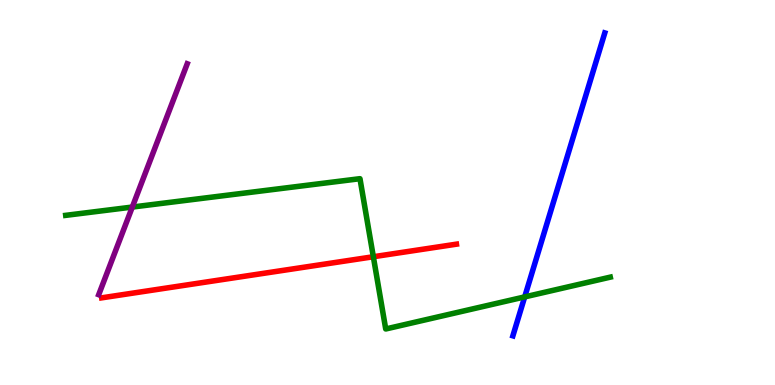[{'lines': ['blue', 'red'], 'intersections': []}, {'lines': ['green', 'red'], 'intersections': [{'x': 4.82, 'y': 3.33}]}, {'lines': ['purple', 'red'], 'intersections': []}, {'lines': ['blue', 'green'], 'intersections': [{'x': 6.77, 'y': 2.29}]}, {'lines': ['blue', 'purple'], 'intersections': []}, {'lines': ['green', 'purple'], 'intersections': [{'x': 1.71, 'y': 4.62}]}]